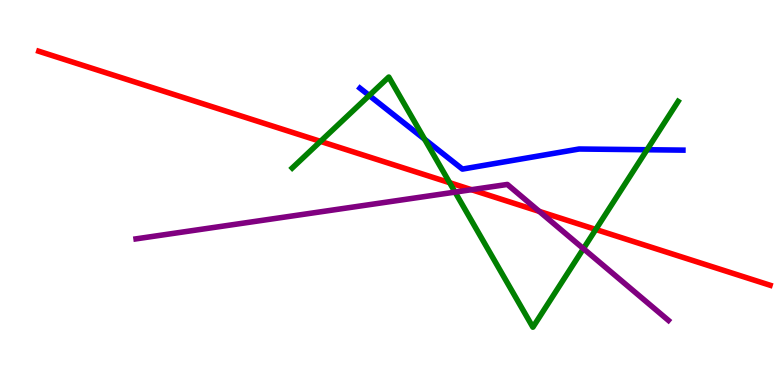[{'lines': ['blue', 'red'], 'intersections': []}, {'lines': ['green', 'red'], 'intersections': [{'x': 4.14, 'y': 6.33}, {'x': 5.8, 'y': 5.25}, {'x': 7.69, 'y': 4.04}]}, {'lines': ['purple', 'red'], 'intersections': [{'x': 6.08, 'y': 5.07}, {'x': 6.96, 'y': 4.51}]}, {'lines': ['blue', 'green'], 'intersections': [{'x': 4.76, 'y': 7.52}, {'x': 5.48, 'y': 6.38}, {'x': 8.35, 'y': 6.11}]}, {'lines': ['blue', 'purple'], 'intersections': []}, {'lines': ['green', 'purple'], 'intersections': [{'x': 5.87, 'y': 5.01}, {'x': 7.53, 'y': 3.54}]}]